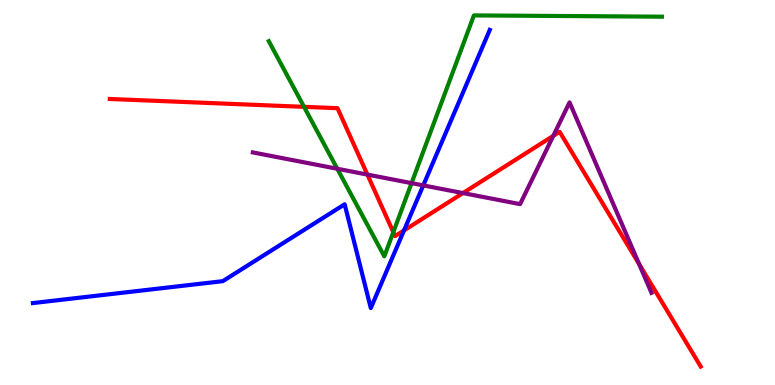[{'lines': ['blue', 'red'], 'intersections': [{'x': 5.21, 'y': 4.02}]}, {'lines': ['green', 'red'], 'intersections': [{'x': 3.92, 'y': 7.23}, {'x': 5.07, 'y': 3.97}]}, {'lines': ['purple', 'red'], 'intersections': [{'x': 4.74, 'y': 5.47}, {'x': 5.97, 'y': 4.98}, {'x': 7.14, 'y': 6.47}, {'x': 8.25, 'y': 3.14}]}, {'lines': ['blue', 'green'], 'intersections': []}, {'lines': ['blue', 'purple'], 'intersections': [{'x': 5.46, 'y': 5.18}]}, {'lines': ['green', 'purple'], 'intersections': [{'x': 4.35, 'y': 5.62}, {'x': 5.31, 'y': 5.24}]}]